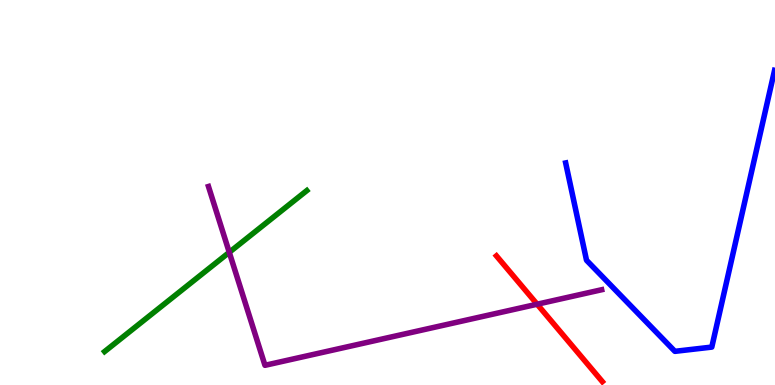[{'lines': ['blue', 'red'], 'intersections': []}, {'lines': ['green', 'red'], 'intersections': []}, {'lines': ['purple', 'red'], 'intersections': [{'x': 6.93, 'y': 2.1}]}, {'lines': ['blue', 'green'], 'intersections': []}, {'lines': ['blue', 'purple'], 'intersections': []}, {'lines': ['green', 'purple'], 'intersections': [{'x': 2.96, 'y': 3.45}]}]